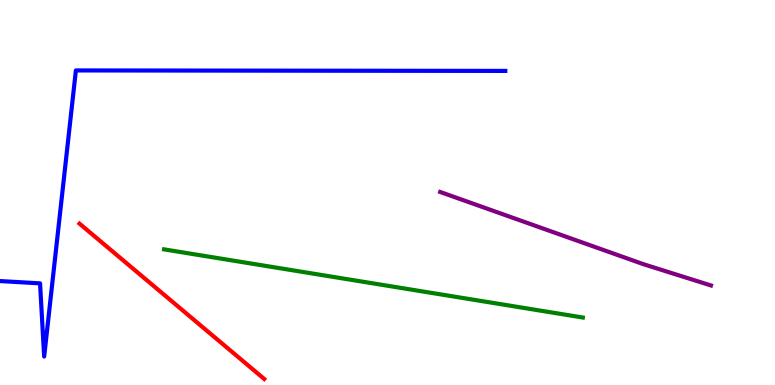[{'lines': ['blue', 'red'], 'intersections': []}, {'lines': ['green', 'red'], 'intersections': []}, {'lines': ['purple', 'red'], 'intersections': []}, {'lines': ['blue', 'green'], 'intersections': []}, {'lines': ['blue', 'purple'], 'intersections': []}, {'lines': ['green', 'purple'], 'intersections': []}]